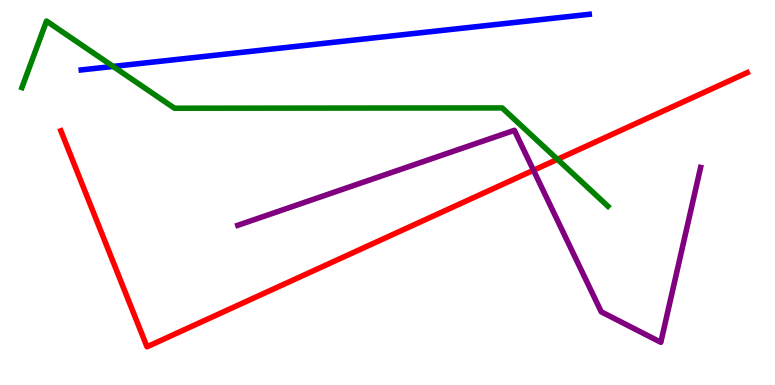[{'lines': ['blue', 'red'], 'intersections': []}, {'lines': ['green', 'red'], 'intersections': [{'x': 7.19, 'y': 5.86}]}, {'lines': ['purple', 'red'], 'intersections': [{'x': 6.88, 'y': 5.58}]}, {'lines': ['blue', 'green'], 'intersections': [{'x': 1.46, 'y': 8.27}]}, {'lines': ['blue', 'purple'], 'intersections': []}, {'lines': ['green', 'purple'], 'intersections': []}]